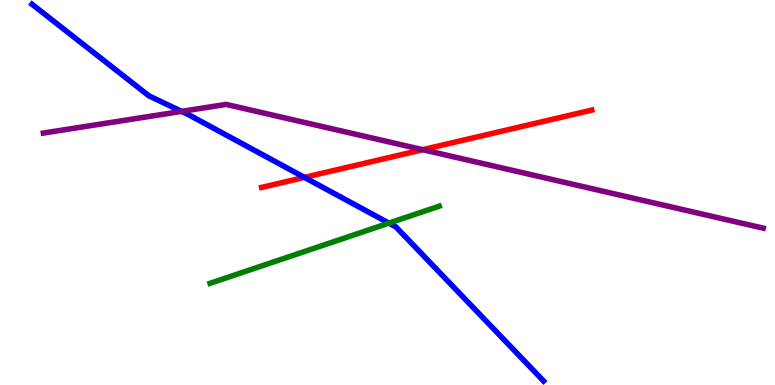[{'lines': ['blue', 'red'], 'intersections': [{'x': 3.93, 'y': 5.39}]}, {'lines': ['green', 'red'], 'intersections': []}, {'lines': ['purple', 'red'], 'intersections': [{'x': 5.45, 'y': 6.11}]}, {'lines': ['blue', 'green'], 'intersections': [{'x': 5.02, 'y': 4.2}]}, {'lines': ['blue', 'purple'], 'intersections': [{'x': 2.34, 'y': 7.11}]}, {'lines': ['green', 'purple'], 'intersections': []}]